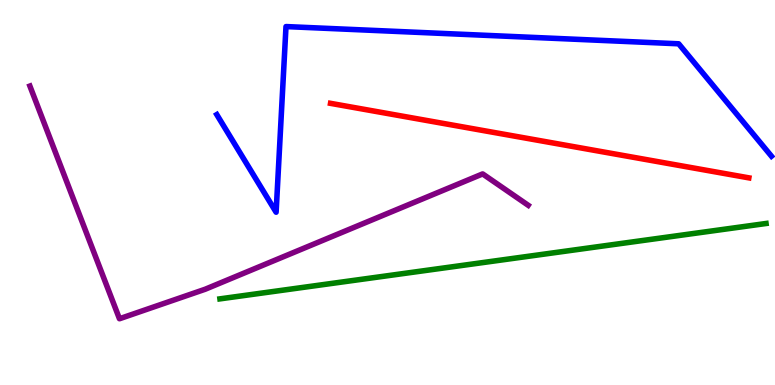[{'lines': ['blue', 'red'], 'intersections': []}, {'lines': ['green', 'red'], 'intersections': []}, {'lines': ['purple', 'red'], 'intersections': []}, {'lines': ['blue', 'green'], 'intersections': []}, {'lines': ['blue', 'purple'], 'intersections': []}, {'lines': ['green', 'purple'], 'intersections': []}]